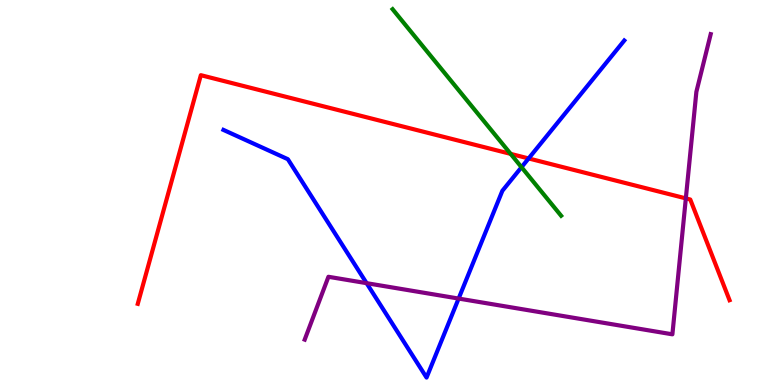[{'lines': ['blue', 'red'], 'intersections': [{'x': 6.82, 'y': 5.88}]}, {'lines': ['green', 'red'], 'intersections': [{'x': 6.59, 'y': 6.0}]}, {'lines': ['purple', 'red'], 'intersections': [{'x': 8.85, 'y': 4.85}]}, {'lines': ['blue', 'green'], 'intersections': [{'x': 6.73, 'y': 5.66}]}, {'lines': ['blue', 'purple'], 'intersections': [{'x': 4.73, 'y': 2.64}, {'x': 5.92, 'y': 2.25}]}, {'lines': ['green', 'purple'], 'intersections': []}]